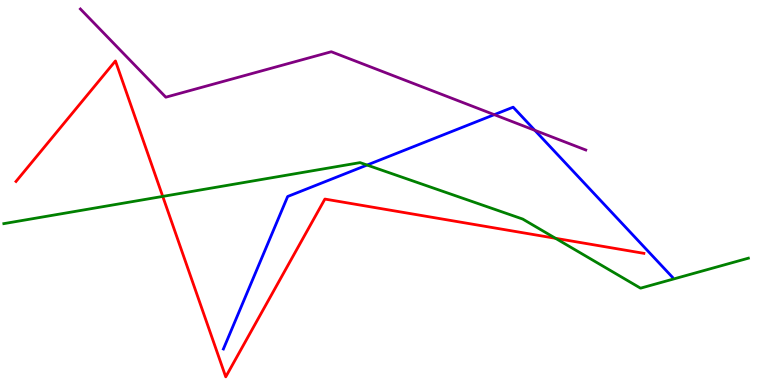[{'lines': ['blue', 'red'], 'intersections': []}, {'lines': ['green', 'red'], 'intersections': [{'x': 2.1, 'y': 4.9}, {'x': 7.17, 'y': 3.81}]}, {'lines': ['purple', 'red'], 'intersections': []}, {'lines': ['blue', 'green'], 'intersections': [{'x': 4.74, 'y': 5.71}]}, {'lines': ['blue', 'purple'], 'intersections': [{'x': 6.38, 'y': 7.02}, {'x': 6.9, 'y': 6.61}]}, {'lines': ['green', 'purple'], 'intersections': []}]